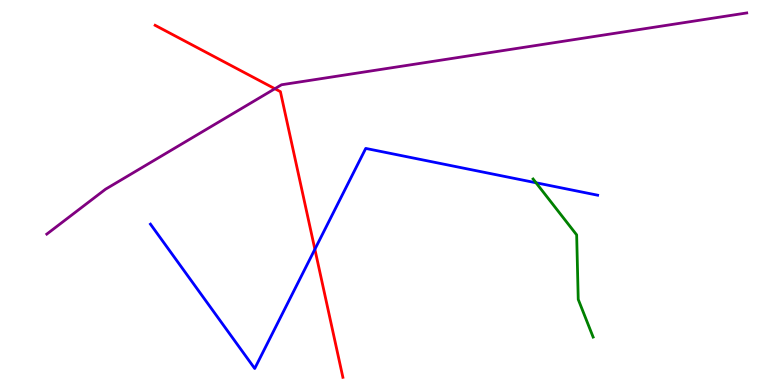[{'lines': ['blue', 'red'], 'intersections': [{'x': 4.06, 'y': 3.53}]}, {'lines': ['green', 'red'], 'intersections': []}, {'lines': ['purple', 'red'], 'intersections': [{'x': 3.55, 'y': 7.7}]}, {'lines': ['blue', 'green'], 'intersections': [{'x': 6.92, 'y': 5.25}]}, {'lines': ['blue', 'purple'], 'intersections': []}, {'lines': ['green', 'purple'], 'intersections': []}]